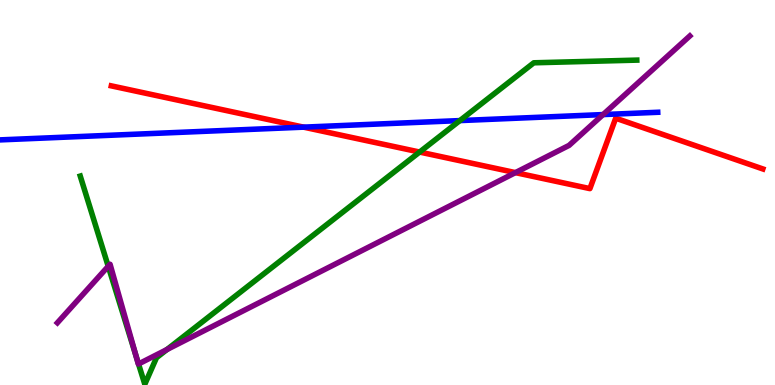[{'lines': ['blue', 'red'], 'intersections': [{'x': 3.92, 'y': 6.7}]}, {'lines': ['green', 'red'], 'intersections': [{'x': 5.41, 'y': 6.05}]}, {'lines': ['purple', 'red'], 'intersections': [{'x': 6.65, 'y': 5.52}]}, {'lines': ['blue', 'green'], 'intersections': [{'x': 5.93, 'y': 6.87}]}, {'lines': ['blue', 'purple'], 'intersections': [{'x': 7.78, 'y': 7.02}]}, {'lines': ['green', 'purple'], 'intersections': [{'x': 1.4, 'y': 3.08}, {'x': 1.76, 'y': 0.756}, {'x': 1.79, 'y': 0.546}, {'x': 2.15, 'y': 0.921}]}]